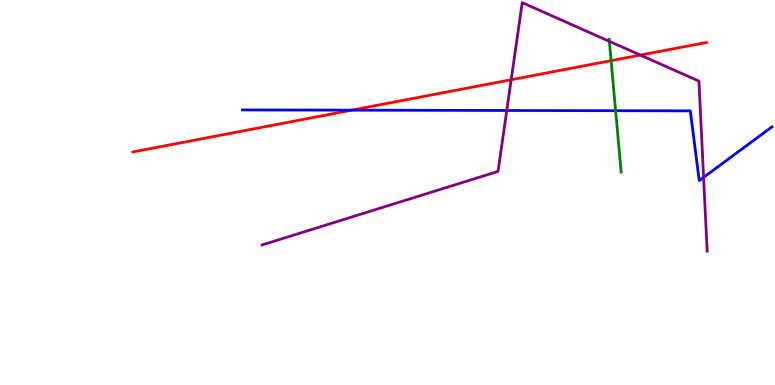[{'lines': ['blue', 'red'], 'intersections': [{'x': 4.54, 'y': 7.14}]}, {'lines': ['green', 'red'], 'intersections': [{'x': 7.89, 'y': 8.42}]}, {'lines': ['purple', 'red'], 'intersections': [{'x': 6.6, 'y': 7.93}, {'x': 8.26, 'y': 8.57}]}, {'lines': ['blue', 'green'], 'intersections': [{'x': 7.94, 'y': 7.12}]}, {'lines': ['blue', 'purple'], 'intersections': [{'x': 6.54, 'y': 7.13}, {'x': 9.08, 'y': 5.39}]}, {'lines': ['green', 'purple'], 'intersections': [{'x': 7.86, 'y': 8.93}]}]